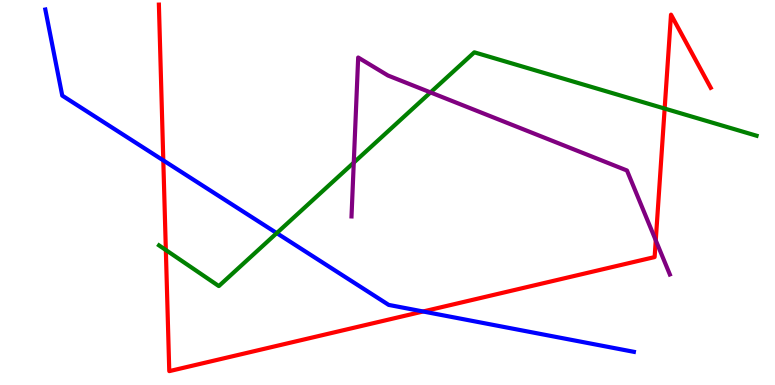[{'lines': ['blue', 'red'], 'intersections': [{'x': 2.11, 'y': 5.83}, {'x': 5.46, 'y': 1.91}]}, {'lines': ['green', 'red'], 'intersections': [{'x': 2.14, 'y': 3.51}, {'x': 8.58, 'y': 7.18}]}, {'lines': ['purple', 'red'], 'intersections': [{'x': 8.46, 'y': 3.76}]}, {'lines': ['blue', 'green'], 'intersections': [{'x': 3.57, 'y': 3.95}]}, {'lines': ['blue', 'purple'], 'intersections': []}, {'lines': ['green', 'purple'], 'intersections': [{'x': 4.56, 'y': 5.78}, {'x': 5.55, 'y': 7.6}]}]